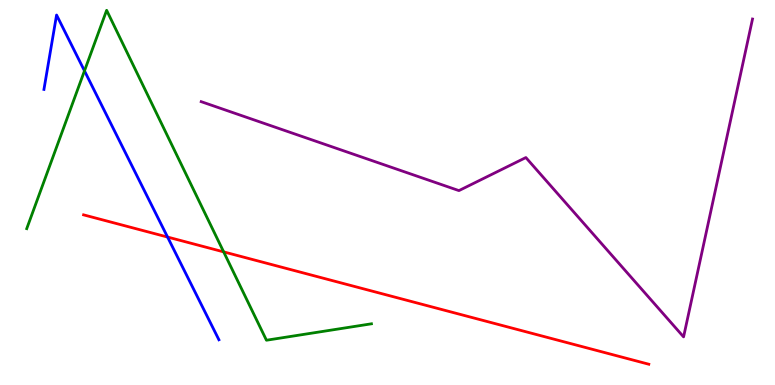[{'lines': ['blue', 'red'], 'intersections': [{'x': 2.16, 'y': 3.84}]}, {'lines': ['green', 'red'], 'intersections': [{'x': 2.89, 'y': 3.46}]}, {'lines': ['purple', 'red'], 'intersections': []}, {'lines': ['blue', 'green'], 'intersections': [{'x': 1.09, 'y': 8.16}]}, {'lines': ['blue', 'purple'], 'intersections': []}, {'lines': ['green', 'purple'], 'intersections': []}]